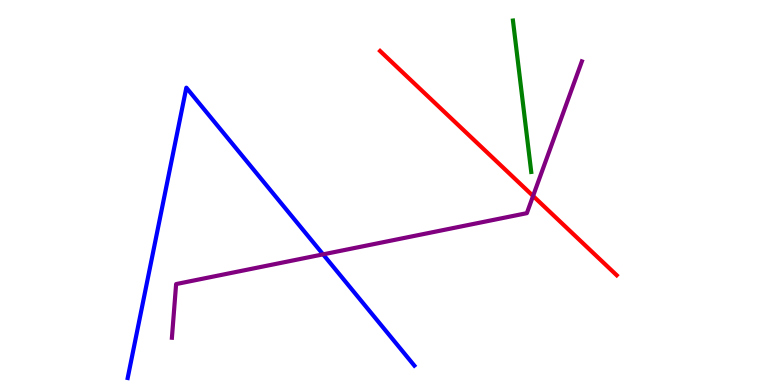[{'lines': ['blue', 'red'], 'intersections': []}, {'lines': ['green', 'red'], 'intersections': []}, {'lines': ['purple', 'red'], 'intersections': [{'x': 6.88, 'y': 4.91}]}, {'lines': ['blue', 'green'], 'intersections': []}, {'lines': ['blue', 'purple'], 'intersections': [{'x': 4.17, 'y': 3.39}]}, {'lines': ['green', 'purple'], 'intersections': []}]